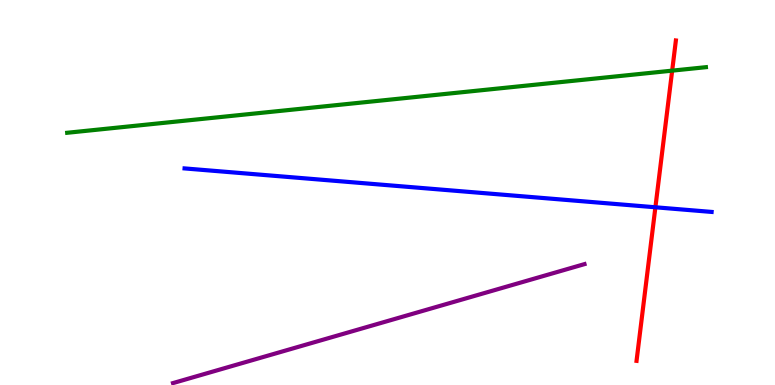[{'lines': ['blue', 'red'], 'intersections': [{'x': 8.46, 'y': 4.62}]}, {'lines': ['green', 'red'], 'intersections': [{'x': 8.67, 'y': 8.17}]}, {'lines': ['purple', 'red'], 'intersections': []}, {'lines': ['blue', 'green'], 'intersections': []}, {'lines': ['blue', 'purple'], 'intersections': []}, {'lines': ['green', 'purple'], 'intersections': []}]